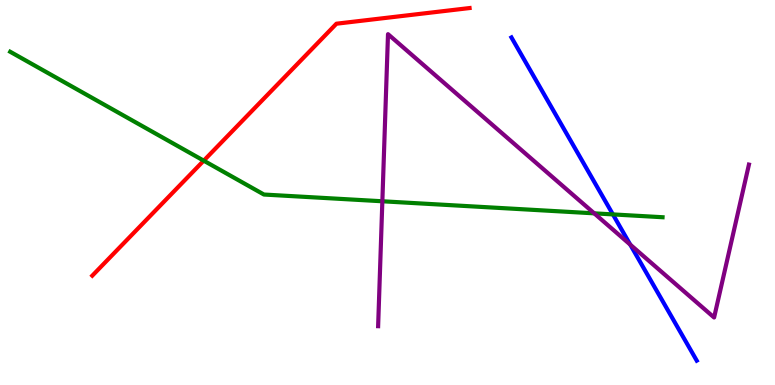[{'lines': ['blue', 'red'], 'intersections': []}, {'lines': ['green', 'red'], 'intersections': [{'x': 2.63, 'y': 5.83}]}, {'lines': ['purple', 'red'], 'intersections': []}, {'lines': ['blue', 'green'], 'intersections': [{'x': 7.91, 'y': 4.43}]}, {'lines': ['blue', 'purple'], 'intersections': [{'x': 8.13, 'y': 3.65}]}, {'lines': ['green', 'purple'], 'intersections': [{'x': 4.93, 'y': 4.77}, {'x': 7.67, 'y': 4.46}]}]